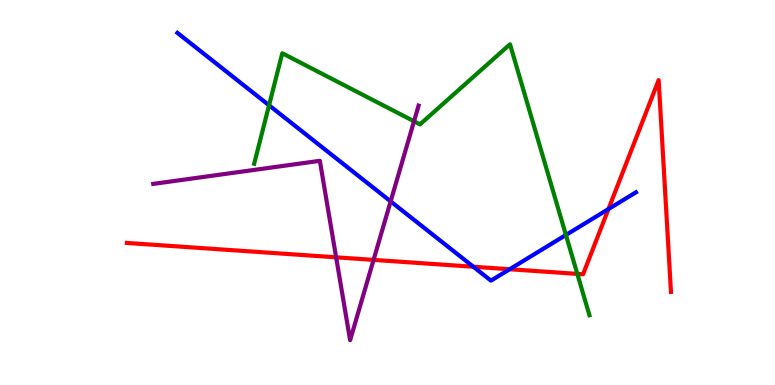[{'lines': ['blue', 'red'], 'intersections': [{'x': 6.11, 'y': 3.07}, {'x': 6.58, 'y': 3.01}, {'x': 7.85, 'y': 4.57}]}, {'lines': ['green', 'red'], 'intersections': [{'x': 7.45, 'y': 2.89}]}, {'lines': ['purple', 'red'], 'intersections': [{'x': 4.34, 'y': 3.32}, {'x': 4.82, 'y': 3.25}]}, {'lines': ['blue', 'green'], 'intersections': [{'x': 3.47, 'y': 7.27}, {'x': 7.3, 'y': 3.9}]}, {'lines': ['blue', 'purple'], 'intersections': [{'x': 5.04, 'y': 4.77}]}, {'lines': ['green', 'purple'], 'intersections': [{'x': 5.34, 'y': 6.85}]}]